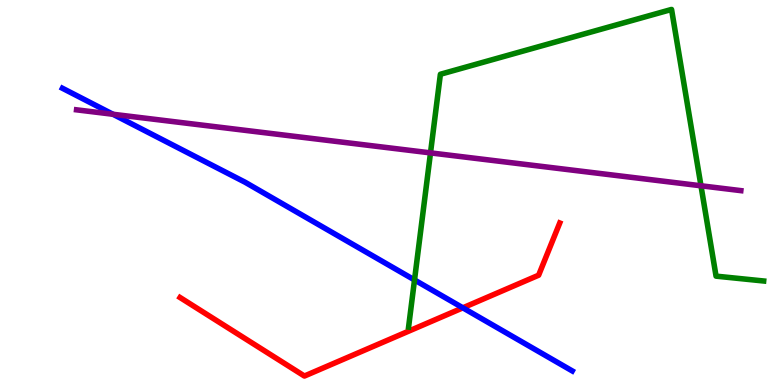[{'lines': ['blue', 'red'], 'intersections': [{'x': 5.97, 'y': 2.0}]}, {'lines': ['green', 'red'], 'intersections': []}, {'lines': ['purple', 'red'], 'intersections': []}, {'lines': ['blue', 'green'], 'intersections': [{'x': 5.35, 'y': 2.73}]}, {'lines': ['blue', 'purple'], 'intersections': [{'x': 1.46, 'y': 7.03}]}, {'lines': ['green', 'purple'], 'intersections': [{'x': 5.55, 'y': 6.03}, {'x': 9.04, 'y': 5.17}]}]